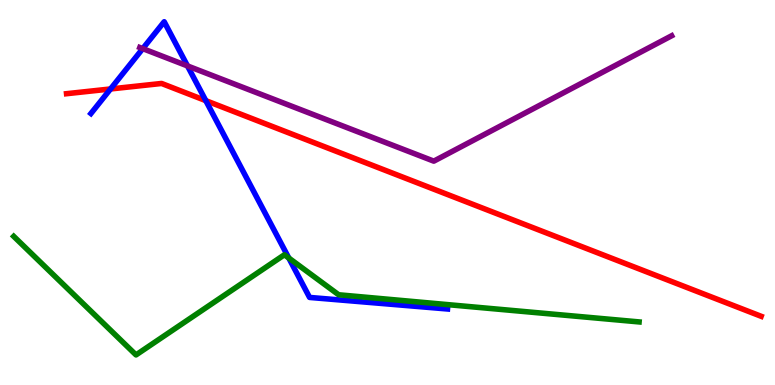[{'lines': ['blue', 'red'], 'intersections': [{'x': 1.43, 'y': 7.69}, {'x': 2.66, 'y': 7.39}]}, {'lines': ['green', 'red'], 'intersections': []}, {'lines': ['purple', 'red'], 'intersections': []}, {'lines': ['blue', 'green'], 'intersections': [{'x': 3.73, 'y': 3.3}]}, {'lines': ['blue', 'purple'], 'intersections': [{'x': 1.84, 'y': 8.74}, {'x': 2.42, 'y': 8.29}]}, {'lines': ['green', 'purple'], 'intersections': []}]